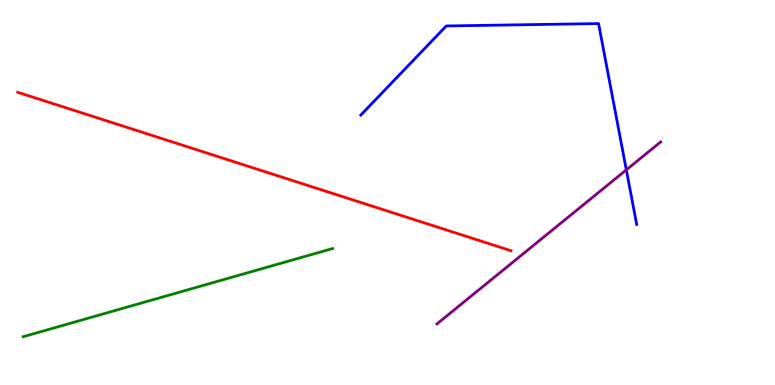[{'lines': ['blue', 'red'], 'intersections': []}, {'lines': ['green', 'red'], 'intersections': []}, {'lines': ['purple', 'red'], 'intersections': []}, {'lines': ['blue', 'green'], 'intersections': []}, {'lines': ['blue', 'purple'], 'intersections': [{'x': 8.08, 'y': 5.59}]}, {'lines': ['green', 'purple'], 'intersections': []}]